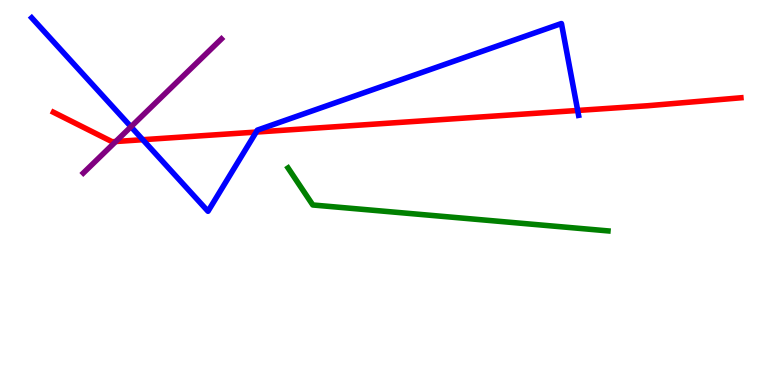[{'lines': ['blue', 'red'], 'intersections': [{'x': 1.84, 'y': 6.37}, {'x': 3.31, 'y': 6.57}, {'x': 7.45, 'y': 7.13}]}, {'lines': ['green', 'red'], 'intersections': []}, {'lines': ['purple', 'red'], 'intersections': [{'x': 1.49, 'y': 6.32}]}, {'lines': ['blue', 'green'], 'intersections': []}, {'lines': ['blue', 'purple'], 'intersections': [{'x': 1.69, 'y': 6.71}]}, {'lines': ['green', 'purple'], 'intersections': []}]